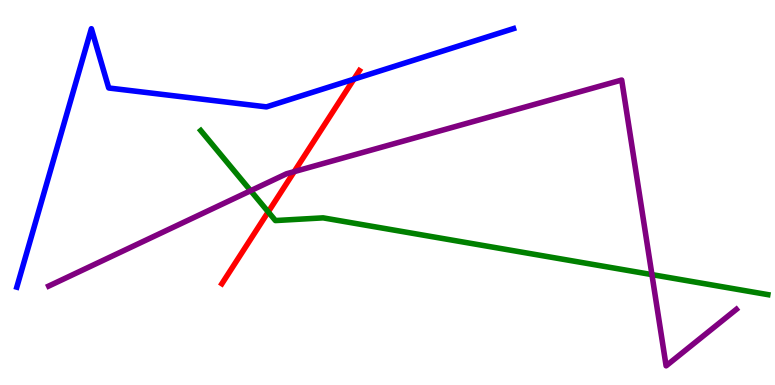[{'lines': ['blue', 'red'], 'intersections': [{'x': 4.57, 'y': 7.94}]}, {'lines': ['green', 'red'], 'intersections': [{'x': 3.46, 'y': 4.5}]}, {'lines': ['purple', 'red'], 'intersections': [{'x': 3.8, 'y': 5.54}]}, {'lines': ['blue', 'green'], 'intersections': []}, {'lines': ['blue', 'purple'], 'intersections': []}, {'lines': ['green', 'purple'], 'intersections': [{'x': 3.23, 'y': 5.05}, {'x': 8.41, 'y': 2.87}]}]